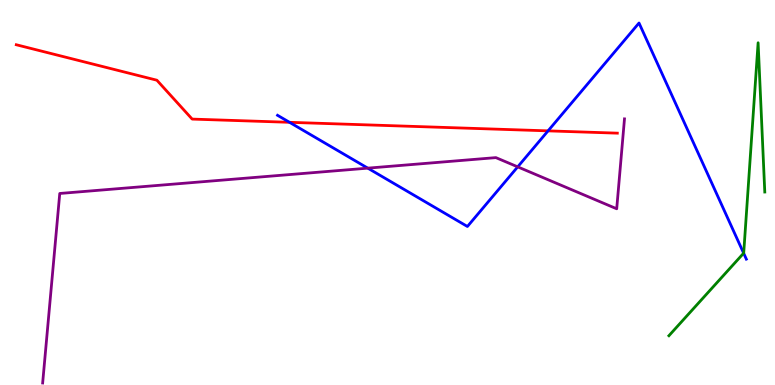[{'lines': ['blue', 'red'], 'intersections': [{'x': 3.74, 'y': 6.82}, {'x': 7.07, 'y': 6.6}]}, {'lines': ['green', 'red'], 'intersections': []}, {'lines': ['purple', 'red'], 'intersections': []}, {'lines': ['blue', 'green'], 'intersections': [{'x': 9.6, 'y': 3.42}]}, {'lines': ['blue', 'purple'], 'intersections': [{'x': 4.75, 'y': 5.63}, {'x': 6.68, 'y': 5.67}]}, {'lines': ['green', 'purple'], 'intersections': []}]